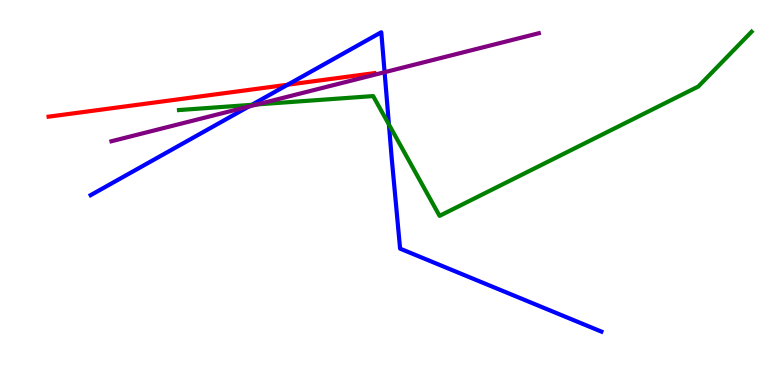[{'lines': ['blue', 'red'], 'intersections': [{'x': 3.71, 'y': 7.8}]}, {'lines': ['green', 'red'], 'intersections': []}, {'lines': ['purple', 'red'], 'intersections': []}, {'lines': ['blue', 'green'], 'intersections': [{'x': 3.25, 'y': 7.28}, {'x': 5.02, 'y': 6.77}]}, {'lines': ['blue', 'purple'], 'intersections': [{'x': 3.21, 'y': 7.23}, {'x': 4.96, 'y': 8.12}]}, {'lines': ['green', 'purple'], 'intersections': [{'x': 3.32, 'y': 7.29}]}]